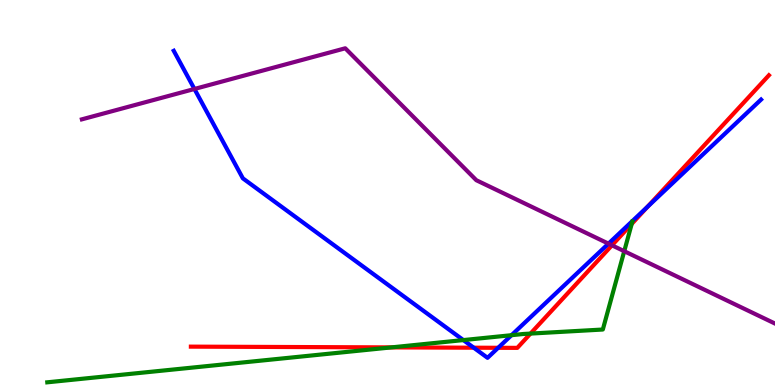[{'lines': ['blue', 'red'], 'intersections': [{'x': 6.11, 'y': 0.969}, {'x': 6.43, 'y': 0.966}, {'x': 8.36, 'y': 4.63}]}, {'lines': ['green', 'red'], 'intersections': [{'x': 5.05, 'y': 0.977}, {'x': 6.85, 'y': 1.34}, {'x': 8.15, 'y': 4.18}]}, {'lines': ['purple', 'red'], 'intersections': [{'x': 7.9, 'y': 3.63}]}, {'lines': ['blue', 'green'], 'intersections': [{'x': 5.98, 'y': 1.17}, {'x': 6.6, 'y': 1.29}]}, {'lines': ['blue', 'purple'], 'intersections': [{'x': 2.51, 'y': 7.69}, {'x': 7.85, 'y': 3.67}]}, {'lines': ['green', 'purple'], 'intersections': [{'x': 8.05, 'y': 3.48}]}]